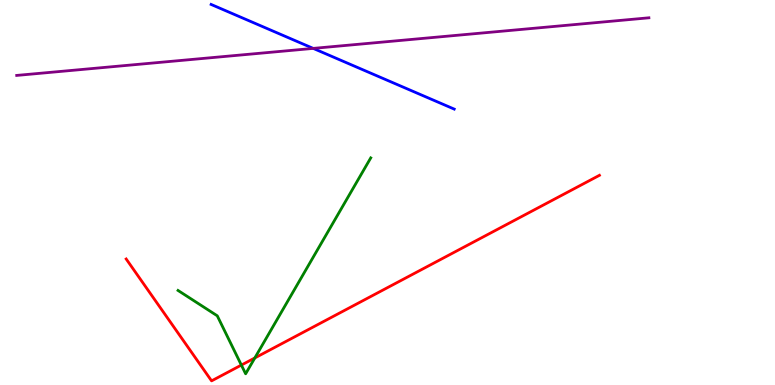[{'lines': ['blue', 'red'], 'intersections': []}, {'lines': ['green', 'red'], 'intersections': [{'x': 3.11, 'y': 0.517}, {'x': 3.29, 'y': 0.703}]}, {'lines': ['purple', 'red'], 'intersections': []}, {'lines': ['blue', 'green'], 'intersections': []}, {'lines': ['blue', 'purple'], 'intersections': [{'x': 4.04, 'y': 8.74}]}, {'lines': ['green', 'purple'], 'intersections': []}]